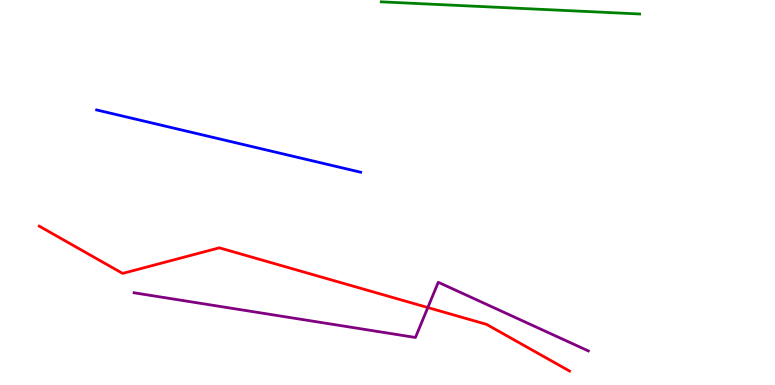[{'lines': ['blue', 'red'], 'intersections': []}, {'lines': ['green', 'red'], 'intersections': []}, {'lines': ['purple', 'red'], 'intersections': [{'x': 5.52, 'y': 2.01}]}, {'lines': ['blue', 'green'], 'intersections': []}, {'lines': ['blue', 'purple'], 'intersections': []}, {'lines': ['green', 'purple'], 'intersections': []}]